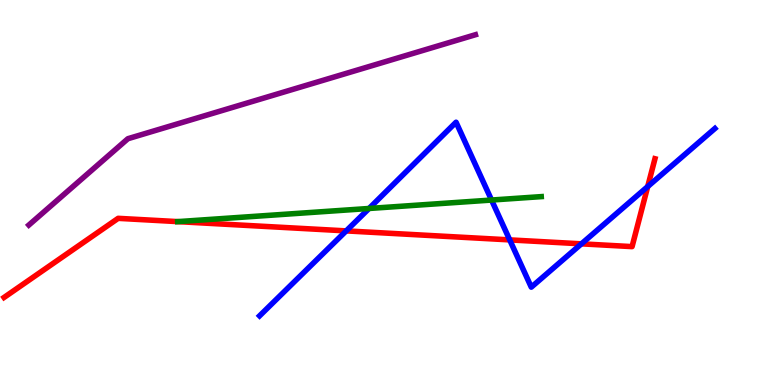[{'lines': ['blue', 'red'], 'intersections': [{'x': 4.47, 'y': 4.0}, {'x': 6.58, 'y': 3.77}, {'x': 7.5, 'y': 3.67}, {'x': 8.36, 'y': 5.15}]}, {'lines': ['green', 'red'], 'intersections': [{'x': 2.3, 'y': 4.24}]}, {'lines': ['purple', 'red'], 'intersections': []}, {'lines': ['blue', 'green'], 'intersections': [{'x': 4.76, 'y': 4.59}, {'x': 6.34, 'y': 4.8}]}, {'lines': ['blue', 'purple'], 'intersections': []}, {'lines': ['green', 'purple'], 'intersections': []}]